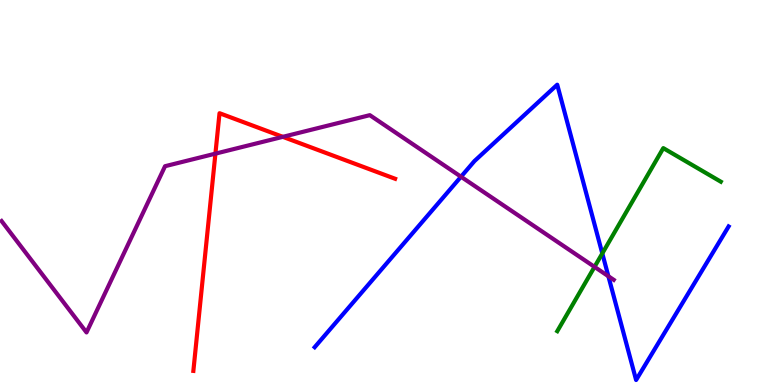[{'lines': ['blue', 'red'], 'intersections': []}, {'lines': ['green', 'red'], 'intersections': []}, {'lines': ['purple', 'red'], 'intersections': [{'x': 2.78, 'y': 6.01}, {'x': 3.65, 'y': 6.45}]}, {'lines': ['blue', 'green'], 'intersections': [{'x': 7.77, 'y': 3.42}]}, {'lines': ['blue', 'purple'], 'intersections': [{'x': 5.95, 'y': 5.41}, {'x': 7.85, 'y': 2.82}]}, {'lines': ['green', 'purple'], 'intersections': [{'x': 7.67, 'y': 3.07}]}]